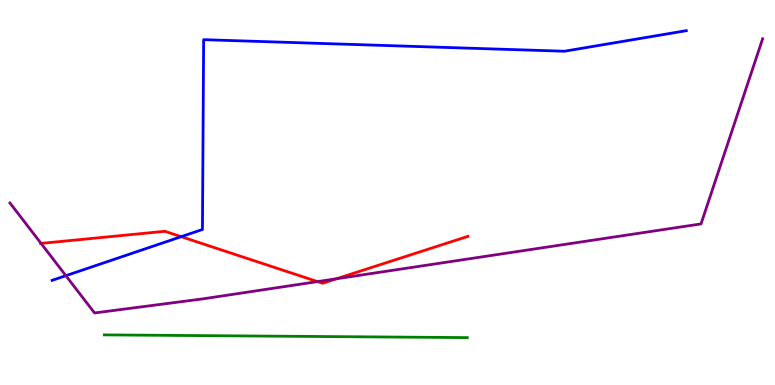[{'lines': ['blue', 'red'], 'intersections': [{'x': 2.34, 'y': 3.85}]}, {'lines': ['green', 'red'], 'intersections': []}, {'lines': ['purple', 'red'], 'intersections': [{'x': 0.53, 'y': 3.68}, {'x': 4.1, 'y': 2.69}, {'x': 4.34, 'y': 2.76}]}, {'lines': ['blue', 'green'], 'intersections': []}, {'lines': ['blue', 'purple'], 'intersections': [{'x': 0.85, 'y': 2.84}]}, {'lines': ['green', 'purple'], 'intersections': []}]